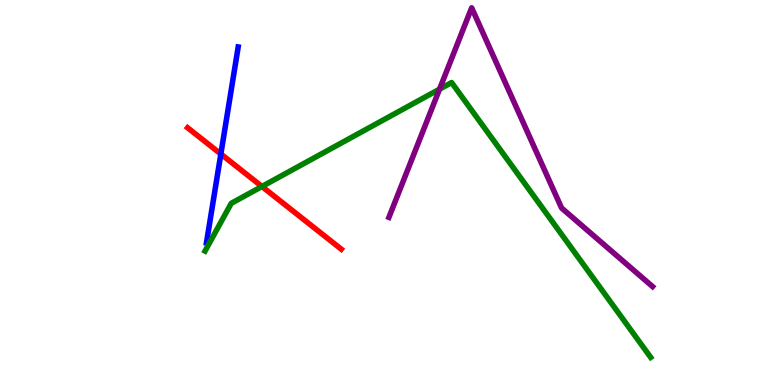[{'lines': ['blue', 'red'], 'intersections': [{'x': 2.85, 'y': 6.0}]}, {'lines': ['green', 'red'], 'intersections': [{'x': 3.38, 'y': 5.16}]}, {'lines': ['purple', 'red'], 'intersections': []}, {'lines': ['blue', 'green'], 'intersections': []}, {'lines': ['blue', 'purple'], 'intersections': []}, {'lines': ['green', 'purple'], 'intersections': [{'x': 5.67, 'y': 7.68}]}]